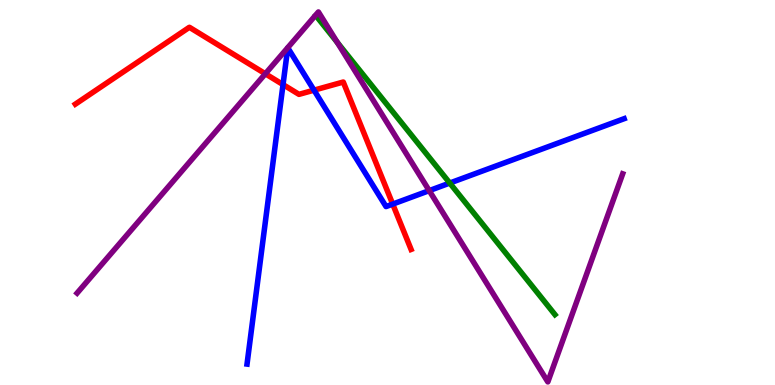[{'lines': ['blue', 'red'], 'intersections': [{'x': 3.65, 'y': 7.8}, {'x': 4.05, 'y': 7.66}, {'x': 5.07, 'y': 4.7}]}, {'lines': ['green', 'red'], 'intersections': []}, {'lines': ['purple', 'red'], 'intersections': [{'x': 3.42, 'y': 8.08}]}, {'lines': ['blue', 'green'], 'intersections': [{'x': 5.8, 'y': 5.25}]}, {'lines': ['blue', 'purple'], 'intersections': [{'x': 5.54, 'y': 5.05}]}, {'lines': ['green', 'purple'], 'intersections': [{'x': 4.35, 'y': 8.9}]}]